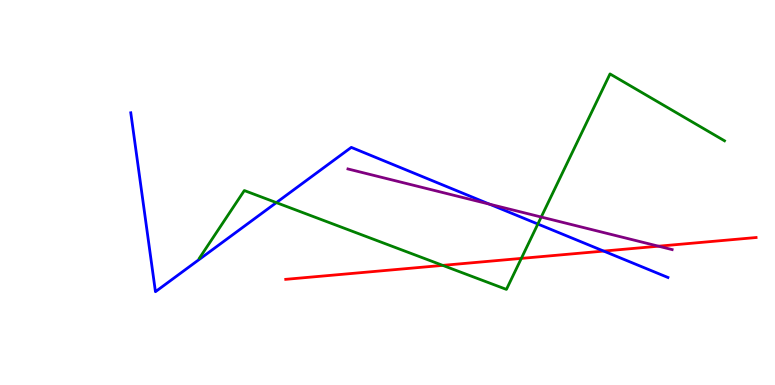[{'lines': ['blue', 'red'], 'intersections': [{'x': 7.79, 'y': 3.48}]}, {'lines': ['green', 'red'], 'intersections': [{'x': 5.71, 'y': 3.11}, {'x': 6.73, 'y': 3.29}]}, {'lines': ['purple', 'red'], 'intersections': [{'x': 8.5, 'y': 3.61}]}, {'lines': ['blue', 'green'], 'intersections': [{'x': 3.57, 'y': 4.74}, {'x': 6.94, 'y': 4.18}]}, {'lines': ['blue', 'purple'], 'intersections': [{'x': 6.32, 'y': 4.7}]}, {'lines': ['green', 'purple'], 'intersections': [{'x': 6.98, 'y': 4.36}]}]